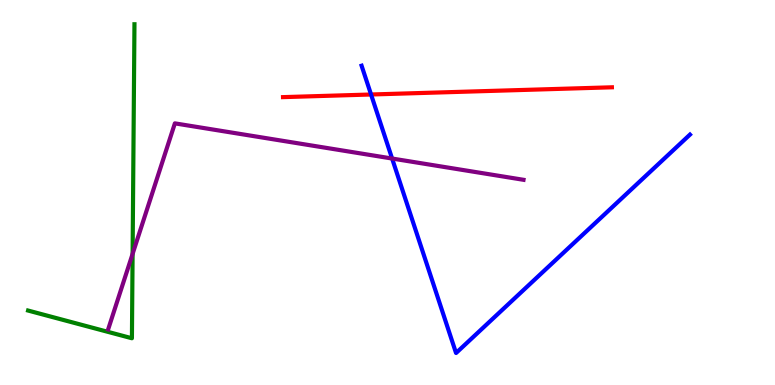[{'lines': ['blue', 'red'], 'intersections': [{'x': 4.79, 'y': 7.55}]}, {'lines': ['green', 'red'], 'intersections': []}, {'lines': ['purple', 'red'], 'intersections': []}, {'lines': ['blue', 'green'], 'intersections': []}, {'lines': ['blue', 'purple'], 'intersections': [{'x': 5.06, 'y': 5.88}]}, {'lines': ['green', 'purple'], 'intersections': [{'x': 1.71, 'y': 3.41}]}]